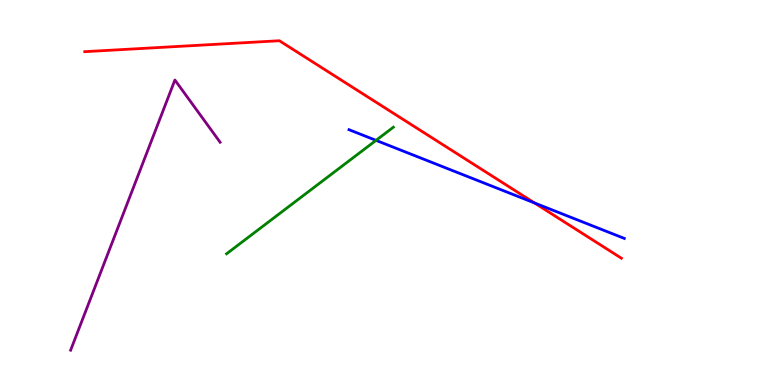[{'lines': ['blue', 'red'], 'intersections': [{'x': 6.9, 'y': 4.73}]}, {'lines': ['green', 'red'], 'intersections': []}, {'lines': ['purple', 'red'], 'intersections': []}, {'lines': ['blue', 'green'], 'intersections': [{'x': 4.85, 'y': 6.35}]}, {'lines': ['blue', 'purple'], 'intersections': []}, {'lines': ['green', 'purple'], 'intersections': []}]